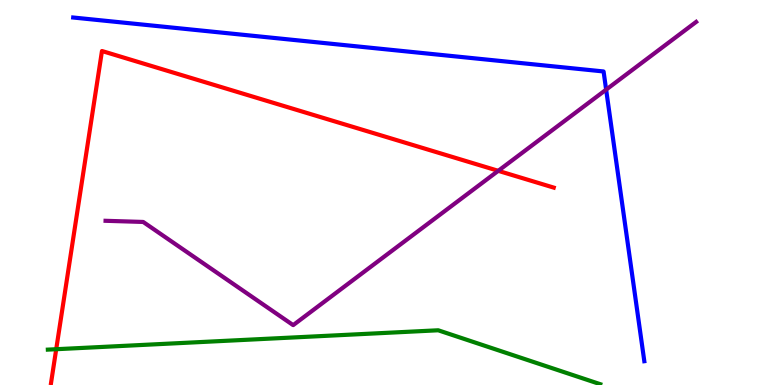[{'lines': ['blue', 'red'], 'intersections': []}, {'lines': ['green', 'red'], 'intersections': [{'x': 0.725, 'y': 0.93}]}, {'lines': ['purple', 'red'], 'intersections': [{'x': 6.43, 'y': 5.56}]}, {'lines': ['blue', 'green'], 'intersections': []}, {'lines': ['blue', 'purple'], 'intersections': [{'x': 7.82, 'y': 7.67}]}, {'lines': ['green', 'purple'], 'intersections': []}]